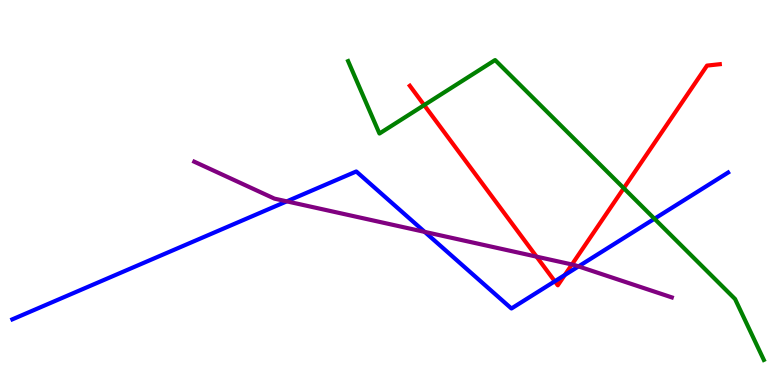[{'lines': ['blue', 'red'], 'intersections': [{'x': 7.16, 'y': 2.69}, {'x': 7.29, 'y': 2.86}]}, {'lines': ['green', 'red'], 'intersections': [{'x': 5.47, 'y': 7.27}, {'x': 8.05, 'y': 5.11}]}, {'lines': ['purple', 'red'], 'intersections': [{'x': 6.92, 'y': 3.33}, {'x': 7.38, 'y': 3.13}]}, {'lines': ['blue', 'green'], 'intersections': [{'x': 8.44, 'y': 4.32}]}, {'lines': ['blue', 'purple'], 'intersections': [{'x': 3.7, 'y': 4.77}, {'x': 5.48, 'y': 3.98}, {'x': 7.46, 'y': 3.08}]}, {'lines': ['green', 'purple'], 'intersections': []}]